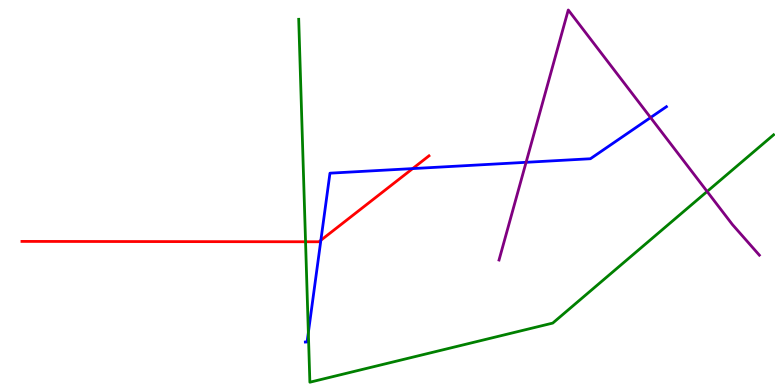[{'lines': ['blue', 'red'], 'intersections': [{'x': 4.14, 'y': 3.76}, {'x': 5.32, 'y': 5.62}]}, {'lines': ['green', 'red'], 'intersections': [{'x': 3.94, 'y': 3.72}]}, {'lines': ['purple', 'red'], 'intersections': []}, {'lines': ['blue', 'green'], 'intersections': [{'x': 3.98, 'y': 1.36}]}, {'lines': ['blue', 'purple'], 'intersections': [{'x': 6.79, 'y': 5.78}, {'x': 8.39, 'y': 6.95}]}, {'lines': ['green', 'purple'], 'intersections': [{'x': 9.12, 'y': 5.03}]}]